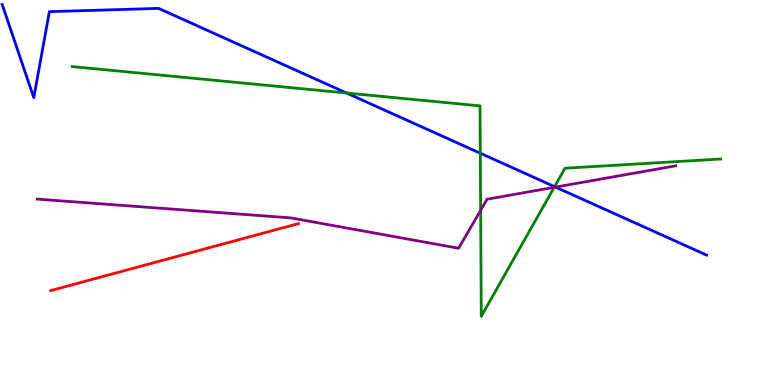[{'lines': ['blue', 'red'], 'intersections': []}, {'lines': ['green', 'red'], 'intersections': []}, {'lines': ['purple', 'red'], 'intersections': []}, {'lines': ['blue', 'green'], 'intersections': [{'x': 4.47, 'y': 7.58}, {'x': 6.2, 'y': 6.02}, {'x': 7.16, 'y': 5.15}]}, {'lines': ['blue', 'purple'], 'intersections': [{'x': 7.17, 'y': 5.14}]}, {'lines': ['green', 'purple'], 'intersections': [{'x': 6.2, 'y': 4.54}, {'x': 7.15, 'y': 5.13}]}]